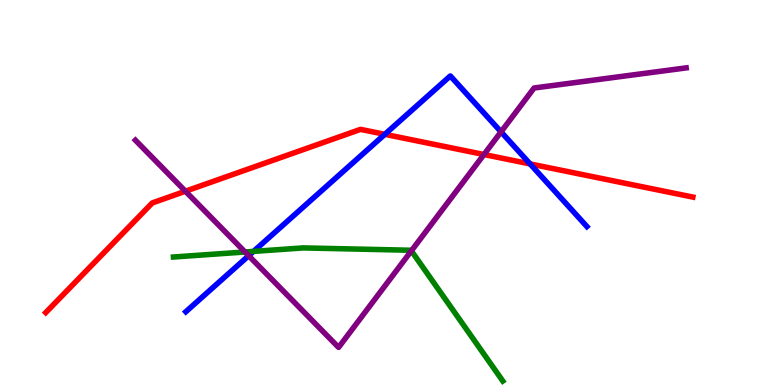[{'lines': ['blue', 'red'], 'intersections': [{'x': 4.97, 'y': 6.51}, {'x': 6.84, 'y': 5.74}]}, {'lines': ['green', 'red'], 'intersections': []}, {'lines': ['purple', 'red'], 'intersections': [{'x': 2.39, 'y': 5.03}, {'x': 6.24, 'y': 5.99}]}, {'lines': ['blue', 'green'], 'intersections': [{'x': 3.27, 'y': 3.47}]}, {'lines': ['blue', 'purple'], 'intersections': [{'x': 3.21, 'y': 3.36}, {'x': 6.46, 'y': 6.58}]}, {'lines': ['green', 'purple'], 'intersections': [{'x': 3.16, 'y': 3.45}, {'x': 5.31, 'y': 3.48}]}]